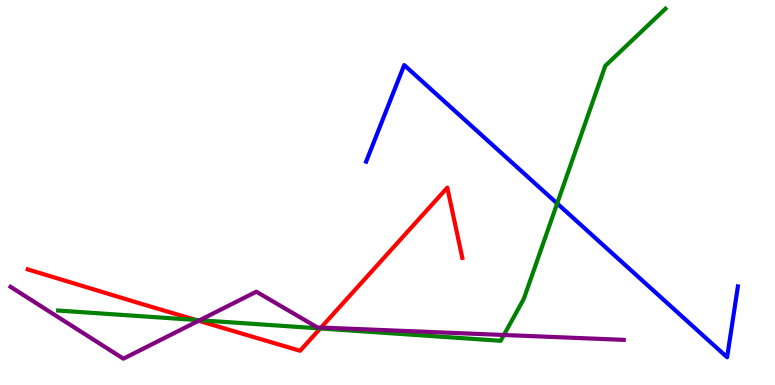[{'lines': ['blue', 'red'], 'intersections': []}, {'lines': ['green', 'red'], 'intersections': [{'x': 2.53, 'y': 1.69}, {'x': 4.13, 'y': 1.47}]}, {'lines': ['purple', 'red'], 'intersections': [{'x': 2.56, 'y': 1.67}, {'x': 4.14, 'y': 1.49}]}, {'lines': ['blue', 'green'], 'intersections': [{'x': 7.19, 'y': 4.72}]}, {'lines': ['blue', 'purple'], 'intersections': []}, {'lines': ['green', 'purple'], 'intersections': [{'x': 2.58, 'y': 1.68}, {'x': 6.5, 'y': 1.3}]}]